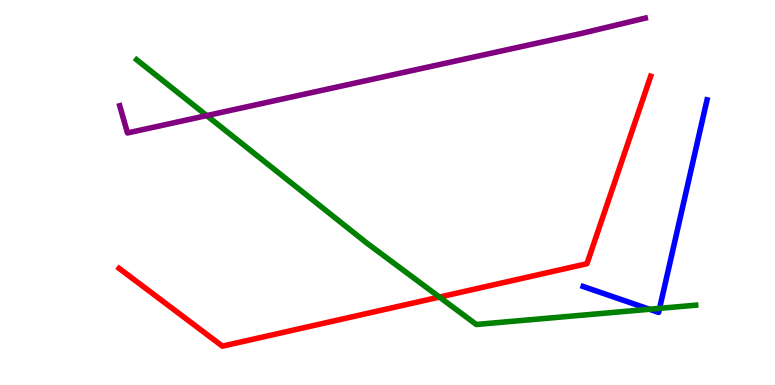[{'lines': ['blue', 'red'], 'intersections': []}, {'lines': ['green', 'red'], 'intersections': [{'x': 5.67, 'y': 2.28}]}, {'lines': ['purple', 'red'], 'intersections': []}, {'lines': ['blue', 'green'], 'intersections': [{'x': 8.38, 'y': 1.97}, {'x': 8.51, 'y': 1.99}]}, {'lines': ['blue', 'purple'], 'intersections': []}, {'lines': ['green', 'purple'], 'intersections': [{'x': 2.67, 'y': 7.0}]}]